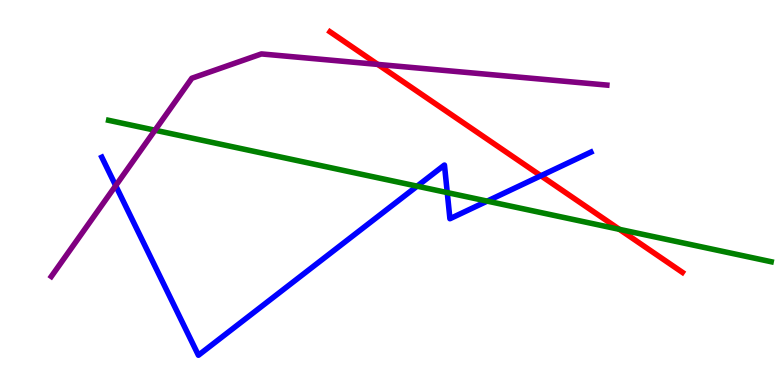[{'lines': ['blue', 'red'], 'intersections': [{'x': 6.98, 'y': 5.43}]}, {'lines': ['green', 'red'], 'intersections': [{'x': 7.99, 'y': 4.04}]}, {'lines': ['purple', 'red'], 'intersections': [{'x': 4.87, 'y': 8.33}]}, {'lines': ['blue', 'green'], 'intersections': [{'x': 5.38, 'y': 5.16}, {'x': 5.77, 'y': 5.0}, {'x': 6.29, 'y': 4.78}]}, {'lines': ['blue', 'purple'], 'intersections': [{'x': 1.49, 'y': 5.18}]}, {'lines': ['green', 'purple'], 'intersections': [{'x': 2.0, 'y': 6.62}]}]